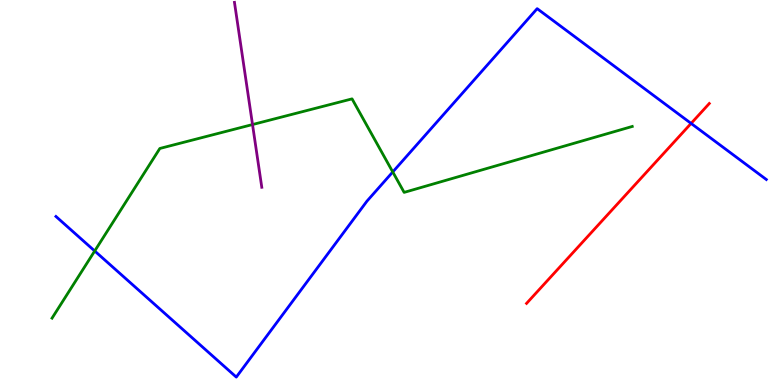[{'lines': ['blue', 'red'], 'intersections': [{'x': 8.92, 'y': 6.79}]}, {'lines': ['green', 'red'], 'intersections': []}, {'lines': ['purple', 'red'], 'intersections': []}, {'lines': ['blue', 'green'], 'intersections': [{'x': 1.22, 'y': 3.48}, {'x': 5.07, 'y': 5.53}]}, {'lines': ['blue', 'purple'], 'intersections': []}, {'lines': ['green', 'purple'], 'intersections': [{'x': 3.26, 'y': 6.76}]}]